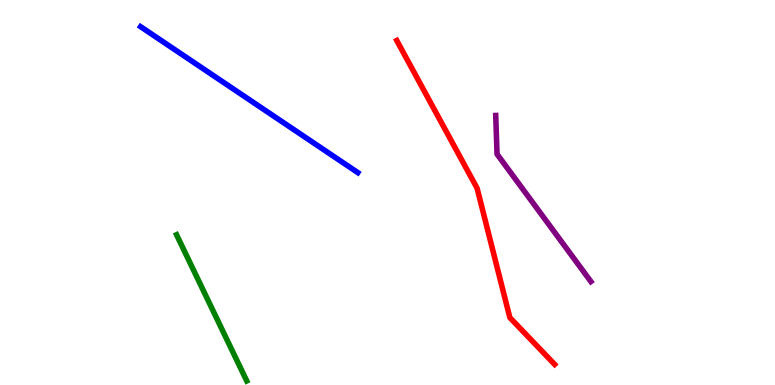[{'lines': ['blue', 'red'], 'intersections': []}, {'lines': ['green', 'red'], 'intersections': []}, {'lines': ['purple', 'red'], 'intersections': []}, {'lines': ['blue', 'green'], 'intersections': []}, {'lines': ['blue', 'purple'], 'intersections': []}, {'lines': ['green', 'purple'], 'intersections': []}]